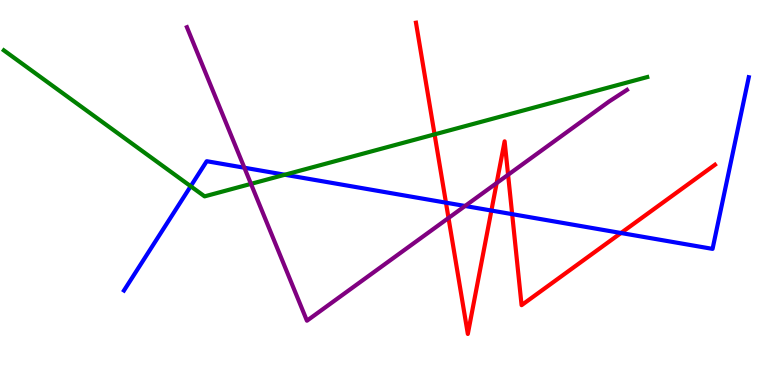[{'lines': ['blue', 'red'], 'intersections': [{'x': 5.75, 'y': 4.74}, {'x': 6.34, 'y': 4.53}, {'x': 6.61, 'y': 4.44}, {'x': 8.01, 'y': 3.95}]}, {'lines': ['green', 'red'], 'intersections': [{'x': 5.61, 'y': 6.51}]}, {'lines': ['purple', 'red'], 'intersections': [{'x': 5.79, 'y': 4.34}, {'x': 6.41, 'y': 5.24}, {'x': 6.56, 'y': 5.46}]}, {'lines': ['blue', 'green'], 'intersections': [{'x': 2.46, 'y': 5.16}, {'x': 3.68, 'y': 5.46}]}, {'lines': ['blue', 'purple'], 'intersections': [{'x': 3.15, 'y': 5.64}, {'x': 6.0, 'y': 4.65}]}, {'lines': ['green', 'purple'], 'intersections': [{'x': 3.24, 'y': 5.22}]}]